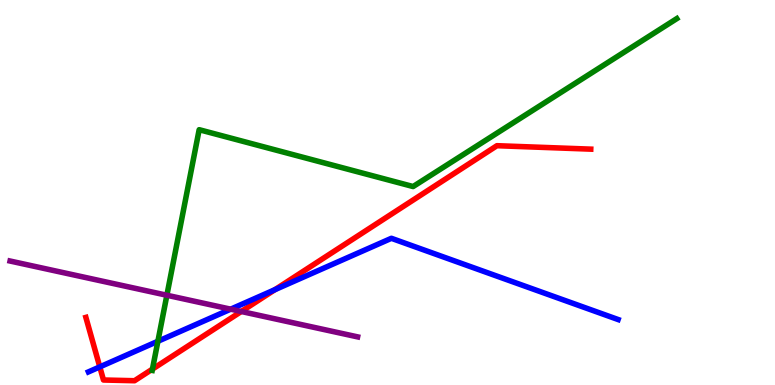[{'lines': ['blue', 'red'], 'intersections': [{'x': 1.29, 'y': 0.47}, {'x': 3.55, 'y': 2.48}]}, {'lines': ['green', 'red'], 'intersections': [{'x': 1.97, 'y': 0.413}]}, {'lines': ['purple', 'red'], 'intersections': [{'x': 3.11, 'y': 1.91}]}, {'lines': ['blue', 'green'], 'intersections': [{'x': 2.04, 'y': 1.14}]}, {'lines': ['blue', 'purple'], 'intersections': [{'x': 2.98, 'y': 1.97}]}, {'lines': ['green', 'purple'], 'intersections': [{'x': 2.15, 'y': 2.33}]}]